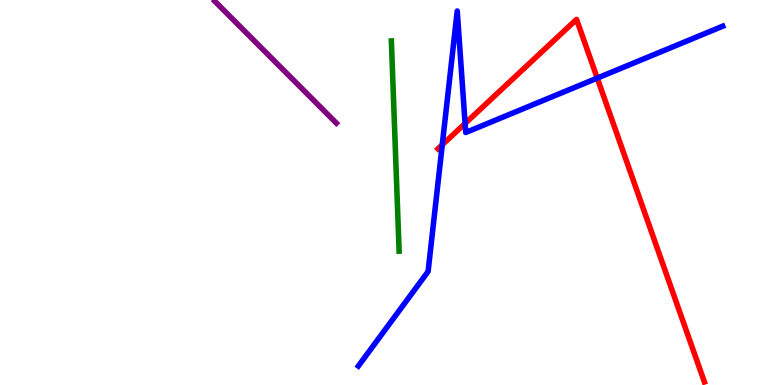[{'lines': ['blue', 'red'], 'intersections': [{'x': 5.71, 'y': 6.24}, {'x': 6.0, 'y': 6.79}, {'x': 7.71, 'y': 7.97}]}, {'lines': ['green', 'red'], 'intersections': []}, {'lines': ['purple', 'red'], 'intersections': []}, {'lines': ['blue', 'green'], 'intersections': []}, {'lines': ['blue', 'purple'], 'intersections': []}, {'lines': ['green', 'purple'], 'intersections': []}]